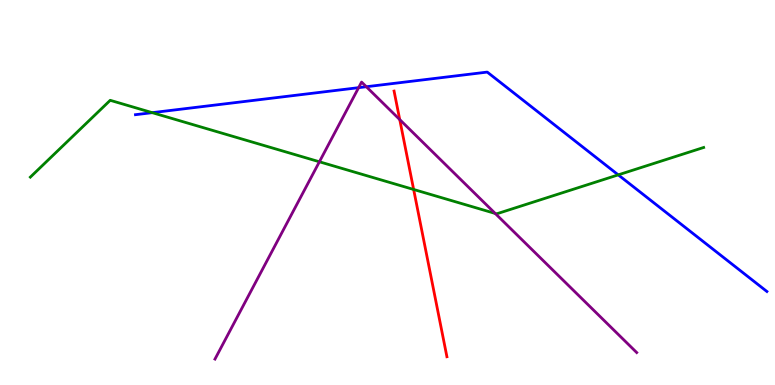[{'lines': ['blue', 'red'], 'intersections': []}, {'lines': ['green', 'red'], 'intersections': [{'x': 5.34, 'y': 5.08}]}, {'lines': ['purple', 'red'], 'intersections': [{'x': 5.16, 'y': 6.89}]}, {'lines': ['blue', 'green'], 'intersections': [{'x': 1.96, 'y': 7.07}, {'x': 7.98, 'y': 5.46}]}, {'lines': ['blue', 'purple'], 'intersections': [{'x': 4.63, 'y': 7.72}, {'x': 4.73, 'y': 7.75}]}, {'lines': ['green', 'purple'], 'intersections': [{'x': 4.12, 'y': 5.8}, {'x': 6.39, 'y': 4.46}]}]